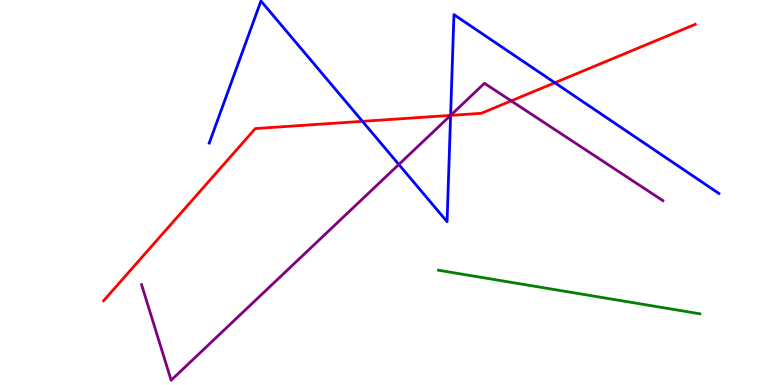[{'lines': ['blue', 'red'], 'intersections': [{'x': 4.68, 'y': 6.85}, {'x': 5.81, 'y': 7.0}, {'x': 7.16, 'y': 7.85}]}, {'lines': ['green', 'red'], 'intersections': []}, {'lines': ['purple', 'red'], 'intersections': [{'x': 5.81, 'y': 7.0}, {'x': 6.6, 'y': 7.38}]}, {'lines': ['blue', 'green'], 'intersections': []}, {'lines': ['blue', 'purple'], 'intersections': [{'x': 5.15, 'y': 5.73}, {'x': 5.81, 'y': 7.0}]}, {'lines': ['green', 'purple'], 'intersections': []}]